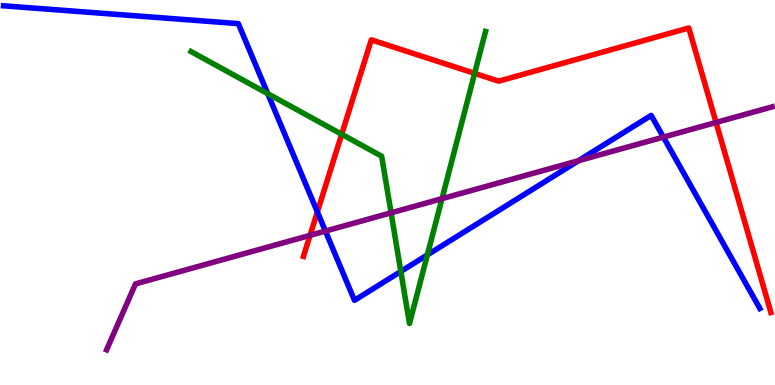[{'lines': ['blue', 'red'], 'intersections': [{'x': 4.1, 'y': 4.5}]}, {'lines': ['green', 'red'], 'intersections': [{'x': 4.41, 'y': 6.51}, {'x': 6.12, 'y': 8.09}]}, {'lines': ['purple', 'red'], 'intersections': [{'x': 4.0, 'y': 3.89}, {'x': 9.24, 'y': 6.82}]}, {'lines': ['blue', 'green'], 'intersections': [{'x': 3.45, 'y': 7.57}, {'x': 5.17, 'y': 2.95}, {'x': 5.51, 'y': 3.38}]}, {'lines': ['blue', 'purple'], 'intersections': [{'x': 4.2, 'y': 4.0}, {'x': 7.46, 'y': 5.83}, {'x': 8.56, 'y': 6.44}]}, {'lines': ['green', 'purple'], 'intersections': [{'x': 5.05, 'y': 4.47}, {'x': 5.7, 'y': 4.84}]}]